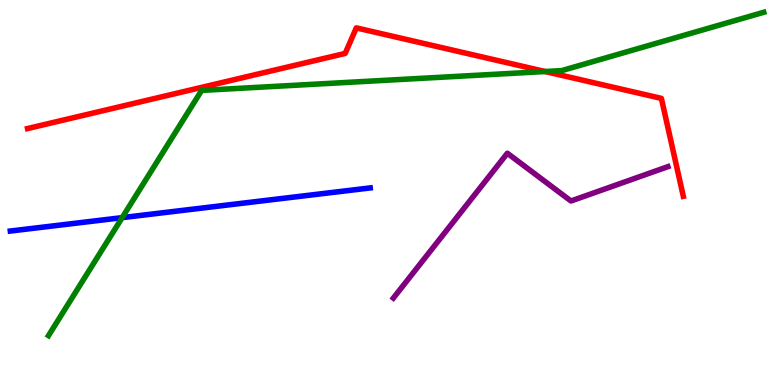[{'lines': ['blue', 'red'], 'intersections': []}, {'lines': ['green', 'red'], 'intersections': [{'x': 7.03, 'y': 8.14}]}, {'lines': ['purple', 'red'], 'intersections': []}, {'lines': ['blue', 'green'], 'intersections': [{'x': 1.58, 'y': 4.35}]}, {'lines': ['blue', 'purple'], 'intersections': []}, {'lines': ['green', 'purple'], 'intersections': []}]